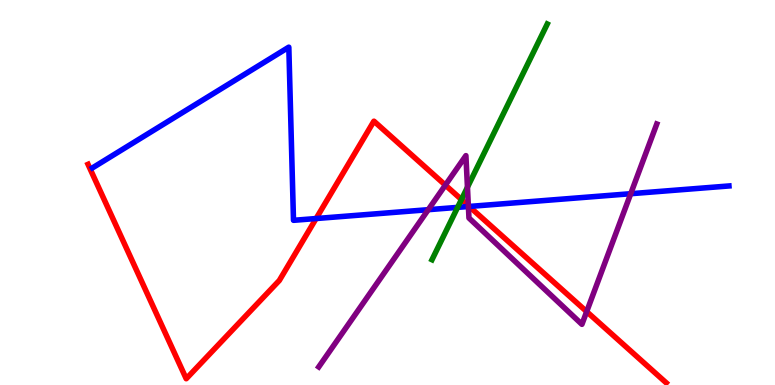[{'lines': ['blue', 'red'], 'intersections': [{'x': 4.08, 'y': 4.32}, {'x': 6.05, 'y': 4.64}]}, {'lines': ['green', 'red'], 'intersections': [{'x': 5.95, 'y': 4.82}]}, {'lines': ['purple', 'red'], 'intersections': [{'x': 5.75, 'y': 5.19}, {'x': 6.04, 'y': 4.66}, {'x': 7.57, 'y': 1.91}]}, {'lines': ['blue', 'green'], 'intersections': [{'x': 5.9, 'y': 4.61}]}, {'lines': ['blue', 'purple'], 'intersections': [{'x': 5.53, 'y': 4.55}, {'x': 6.04, 'y': 4.64}, {'x': 8.14, 'y': 4.97}]}, {'lines': ['green', 'purple'], 'intersections': [{'x': 6.03, 'y': 5.14}]}]